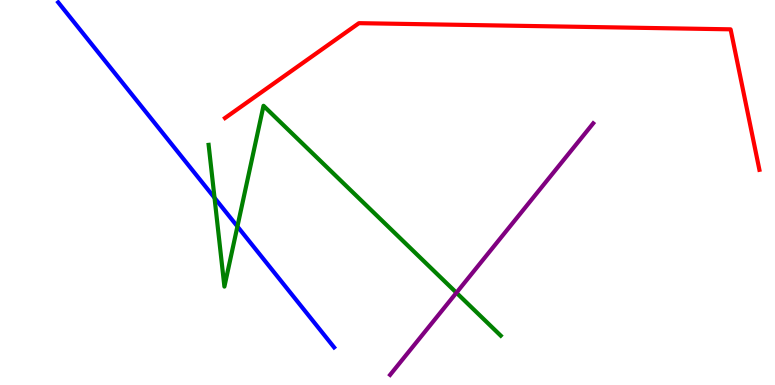[{'lines': ['blue', 'red'], 'intersections': []}, {'lines': ['green', 'red'], 'intersections': []}, {'lines': ['purple', 'red'], 'intersections': []}, {'lines': ['blue', 'green'], 'intersections': [{'x': 2.77, 'y': 4.86}, {'x': 3.06, 'y': 4.12}]}, {'lines': ['blue', 'purple'], 'intersections': []}, {'lines': ['green', 'purple'], 'intersections': [{'x': 5.89, 'y': 2.4}]}]